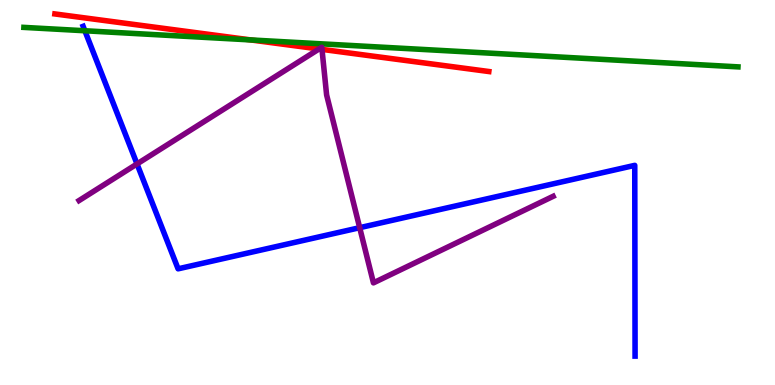[{'lines': ['blue', 'red'], 'intersections': []}, {'lines': ['green', 'red'], 'intersections': [{'x': 3.24, 'y': 8.96}]}, {'lines': ['purple', 'red'], 'intersections': [{'x': 4.12, 'y': 8.73}, {'x': 4.15, 'y': 8.72}]}, {'lines': ['blue', 'green'], 'intersections': [{'x': 1.1, 'y': 9.2}]}, {'lines': ['blue', 'purple'], 'intersections': [{'x': 1.77, 'y': 5.74}, {'x': 4.64, 'y': 4.09}]}, {'lines': ['green', 'purple'], 'intersections': []}]